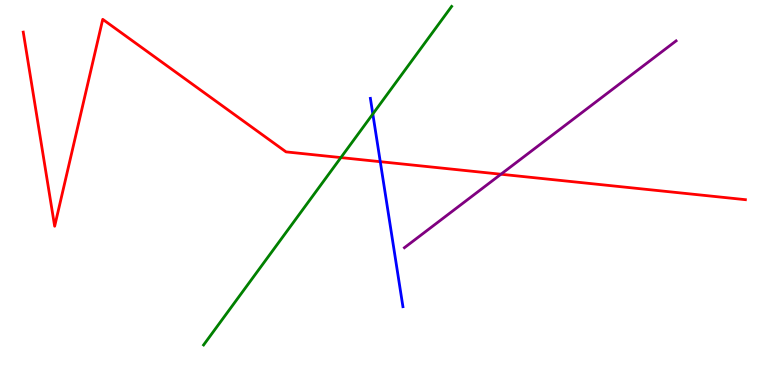[{'lines': ['blue', 'red'], 'intersections': [{'x': 4.91, 'y': 5.8}]}, {'lines': ['green', 'red'], 'intersections': [{'x': 4.4, 'y': 5.91}]}, {'lines': ['purple', 'red'], 'intersections': [{'x': 6.46, 'y': 5.47}]}, {'lines': ['blue', 'green'], 'intersections': [{'x': 4.81, 'y': 7.04}]}, {'lines': ['blue', 'purple'], 'intersections': []}, {'lines': ['green', 'purple'], 'intersections': []}]